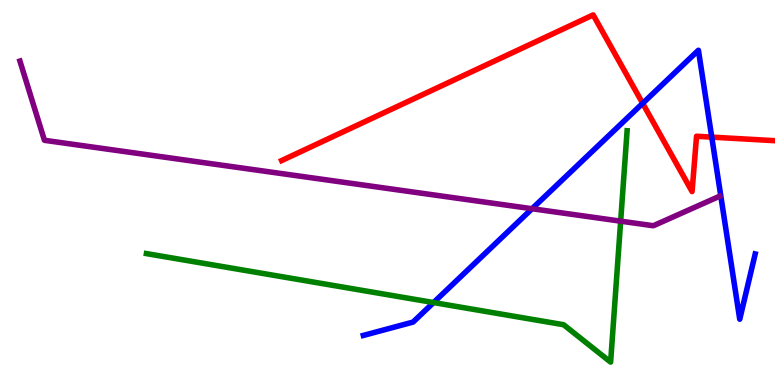[{'lines': ['blue', 'red'], 'intersections': [{'x': 8.29, 'y': 7.32}, {'x': 9.18, 'y': 6.44}]}, {'lines': ['green', 'red'], 'intersections': []}, {'lines': ['purple', 'red'], 'intersections': []}, {'lines': ['blue', 'green'], 'intersections': [{'x': 5.59, 'y': 2.14}]}, {'lines': ['blue', 'purple'], 'intersections': [{'x': 6.87, 'y': 4.58}]}, {'lines': ['green', 'purple'], 'intersections': [{'x': 8.01, 'y': 4.26}]}]